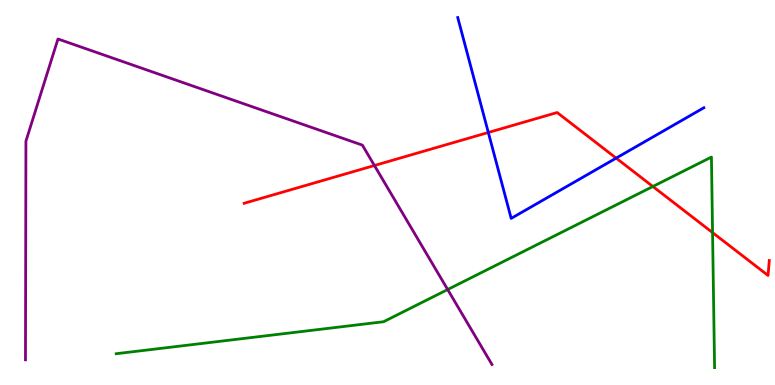[{'lines': ['blue', 'red'], 'intersections': [{'x': 6.3, 'y': 6.56}, {'x': 7.95, 'y': 5.89}]}, {'lines': ['green', 'red'], 'intersections': [{'x': 8.42, 'y': 5.16}, {'x': 9.19, 'y': 3.96}]}, {'lines': ['purple', 'red'], 'intersections': [{'x': 4.83, 'y': 5.7}]}, {'lines': ['blue', 'green'], 'intersections': []}, {'lines': ['blue', 'purple'], 'intersections': []}, {'lines': ['green', 'purple'], 'intersections': [{'x': 5.78, 'y': 2.48}]}]